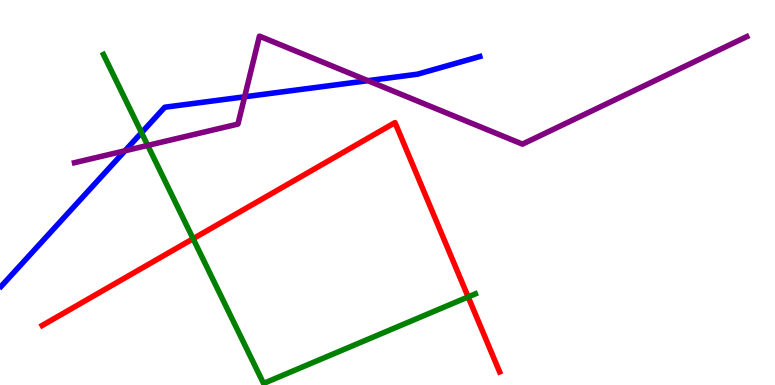[{'lines': ['blue', 'red'], 'intersections': []}, {'lines': ['green', 'red'], 'intersections': [{'x': 2.49, 'y': 3.8}, {'x': 6.04, 'y': 2.29}]}, {'lines': ['purple', 'red'], 'intersections': []}, {'lines': ['blue', 'green'], 'intersections': [{'x': 1.83, 'y': 6.55}]}, {'lines': ['blue', 'purple'], 'intersections': [{'x': 1.61, 'y': 6.08}, {'x': 3.16, 'y': 7.49}, {'x': 4.75, 'y': 7.9}]}, {'lines': ['green', 'purple'], 'intersections': [{'x': 1.91, 'y': 6.22}]}]